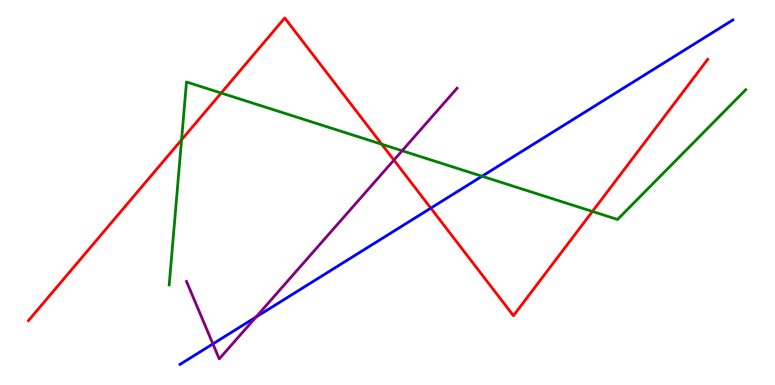[{'lines': ['blue', 'red'], 'intersections': [{'x': 5.56, 'y': 4.59}]}, {'lines': ['green', 'red'], 'intersections': [{'x': 2.34, 'y': 6.37}, {'x': 2.85, 'y': 7.58}, {'x': 4.93, 'y': 6.25}, {'x': 7.64, 'y': 4.51}]}, {'lines': ['purple', 'red'], 'intersections': [{'x': 5.08, 'y': 5.84}]}, {'lines': ['blue', 'green'], 'intersections': [{'x': 6.22, 'y': 5.42}]}, {'lines': ['blue', 'purple'], 'intersections': [{'x': 2.75, 'y': 1.07}, {'x': 3.3, 'y': 1.77}]}, {'lines': ['green', 'purple'], 'intersections': [{'x': 5.19, 'y': 6.08}]}]